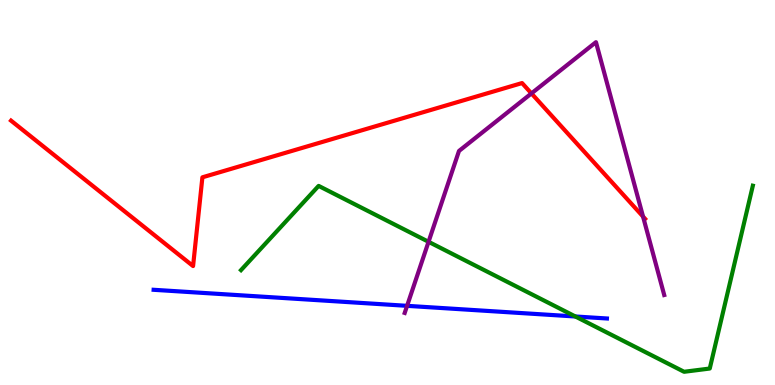[{'lines': ['blue', 'red'], 'intersections': []}, {'lines': ['green', 'red'], 'intersections': []}, {'lines': ['purple', 'red'], 'intersections': [{'x': 6.86, 'y': 7.57}, {'x': 8.3, 'y': 4.37}]}, {'lines': ['blue', 'green'], 'intersections': [{'x': 7.42, 'y': 1.78}]}, {'lines': ['blue', 'purple'], 'intersections': [{'x': 5.25, 'y': 2.06}]}, {'lines': ['green', 'purple'], 'intersections': [{'x': 5.53, 'y': 3.72}]}]